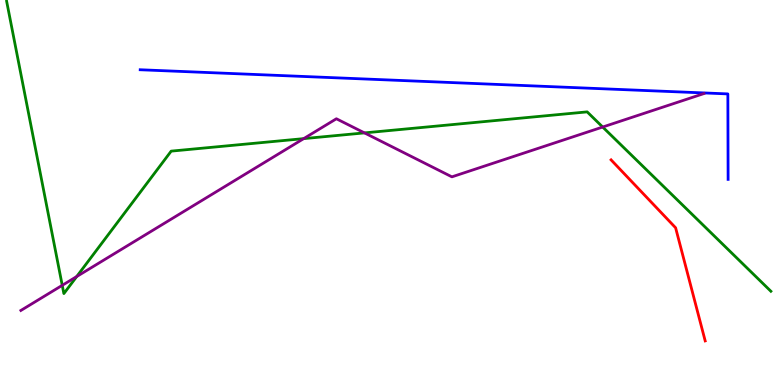[{'lines': ['blue', 'red'], 'intersections': []}, {'lines': ['green', 'red'], 'intersections': []}, {'lines': ['purple', 'red'], 'intersections': []}, {'lines': ['blue', 'green'], 'intersections': []}, {'lines': ['blue', 'purple'], 'intersections': []}, {'lines': ['green', 'purple'], 'intersections': [{'x': 0.803, 'y': 2.59}, {'x': 0.99, 'y': 2.82}, {'x': 3.92, 'y': 6.4}, {'x': 4.7, 'y': 6.55}, {'x': 7.78, 'y': 6.7}]}]